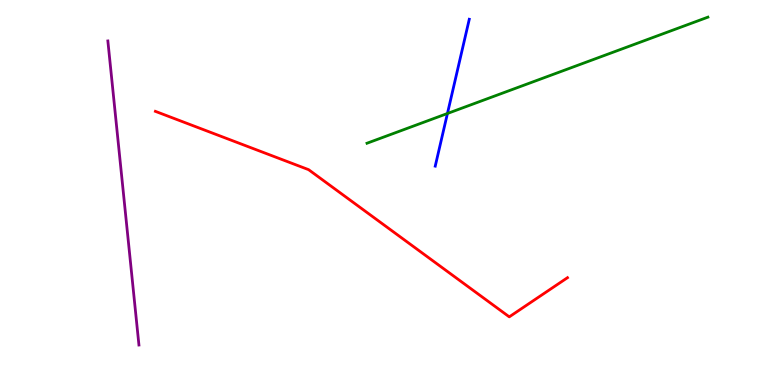[{'lines': ['blue', 'red'], 'intersections': []}, {'lines': ['green', 'red'], 'intersections': []}, {'lines': ['purple', 'red'], 'intersections': []}, {'lines': ['blue', 'green'], 'intersections': [{'x': 5.77, 'y': 7.05}]}, {'lines': ['blue', 'purple'], 'intersections': []}, {'lines': ['green', 'purple'], 'intersections': []}]